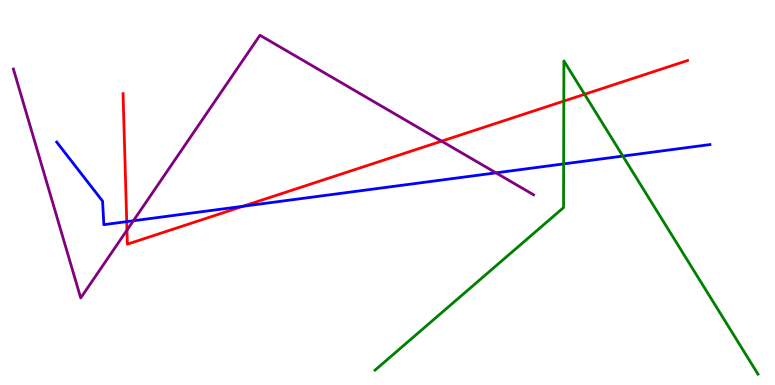[{'lines': ['blue', 'red'], 'intersections': [{'x': 1.64, 'y': 4.24}, {'x': 3.13, 'y': 4.64}]}, {'lines': ['green', 'red'], 'intersections': [{'x': 7.27, 'y': 7.37}, {'x': 7.54, 'y': 7.55}]}, {'lines': ['purple', 'red'], 'intersections': [{'x': 1.64, 'y': 4.02}, {'x': 5.7, 'y': 6.33}]}, {'lines': ['blue', 'green'], 'intersections': [{'x': 7.27, 'y': 5.74}, {'x': 8.04, 'y': 5.95}]}, {'lines': ['blue', 'purple'], 'intersections': [{'x': 1.72, 'y': 4.27}, {'x': 6.4, 'y': 5.51}]}, {'lines': ['green', 'purple'], 'intersections': []}]